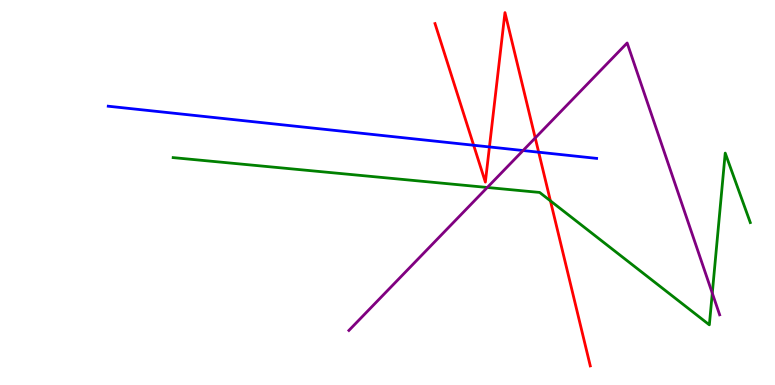[{'lines': ['blue', 'red'], 'intersections': [{'x': 6.11, 'y': 6.23}, {'x': 6.32, 'y': 6.18}, {'x': 6.95, 'y': 6.05}]}, {'lines': ['green', 'red'], 'intersections': [{'x': 7.1, 'y': 4.78}]}, {'lines': ['purple', 'red'], 'intersections': [{'x': 6.91, 'y': 6.42}]}, {'lines': ['blue', 'green'], 'intersections': []}, {'lines': ['blue', 'purple'], 'intersections': [{'x': 6.75, 'y': 6.09}]}, {'lines': ['green', 'purple'], 'intersections': [{'x': 6.29, 'y': 5.13}, {'x': 9.19, 'y': 2.39}]}]